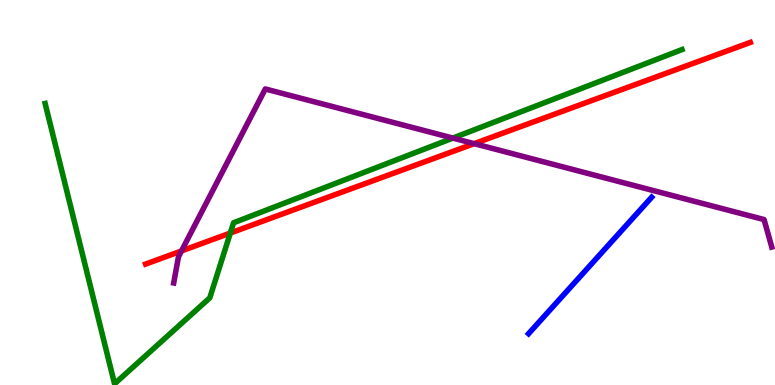[{'lines': ['blue', 'red'], 'intersections': []}, {'lines': ['green', 'red'], 'intersections': [{'x': 2.97, 'y': 3.95}]}, {'lines': ['purple', 'red'], 'intersections': [{'x': 2.34, 'y': 3.48}, {'x': 6.12, 'y': 6.27}]}, {'lines': ['blue', 'green'], 'intersections': []}, {'lines': ['blue', 'purple'], 'intersections': []}, {'lines': ['green', 'purple'], 'intersections': [{'x': 5.84, 'y': 6.41}]}]